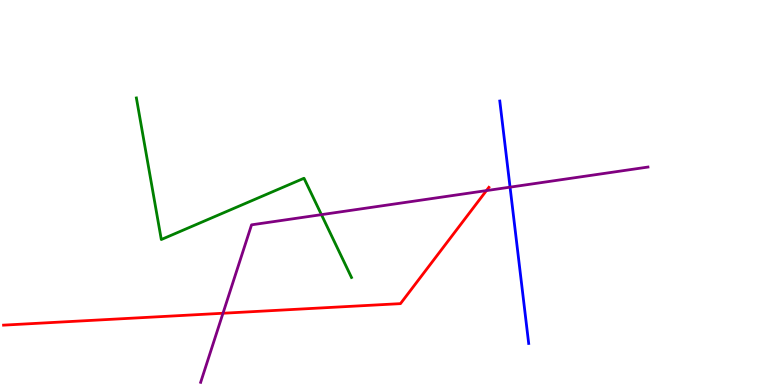[{'lines': ['blue', 'red'], 'intersections': []}, {'lines': ['green', 'red'], 'intersections': []}, {'lines': ['purple', 'red'], 'intersections': [{'x': 2.88, 'y': 1.86}, {'x': 6.28, 'y': 5.05}]}, {'lines': ['blue', 'green'], 'intersections': []}, {'lines': ['blue', 'purple'], 'intersections': [{'x': 6.58, 'y': 5.14}]}, {'lines': ['green', 'purple'], 'intersections': [{'x': 4.15, 'y': 4.42}]}]